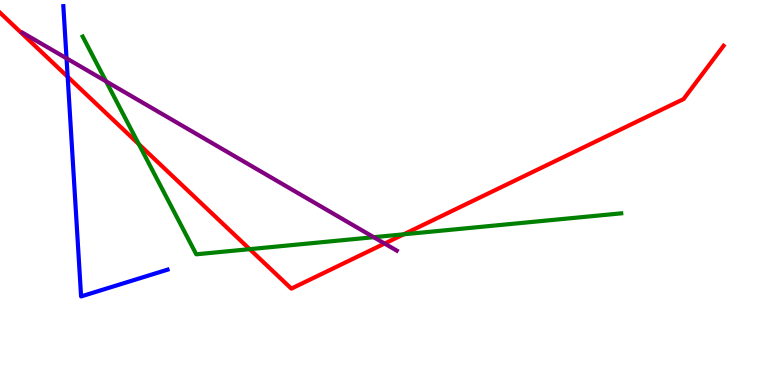[{'lines': ['blue', 'red'], 'intersections': [{'x': 0.873, 'y': 8.01}]}, {'lines': ['green', 'red'], 'intersections': [{'x': 1.79, 'y': 6.26}, {'x': 3.22, 'y': 3.53}, {'x': 5.21, 'y': 3.91}]}, {'lines': ['purple', 'red'], 'intersections': [{'x': 4.96, 'y': 3.67}]}, {'lines': ['blue', 'green'], 'intersections': []}, {'lines': ['blue', 'purple'], 'intersections': [{'x': 0.859, 'y': 8.48}]}, {'lines': ['green', 'purple'], 'intersections': [{'x': 1.37, 'y': 7.89}, {'x': 4.82, 'y': 3.84}]}]